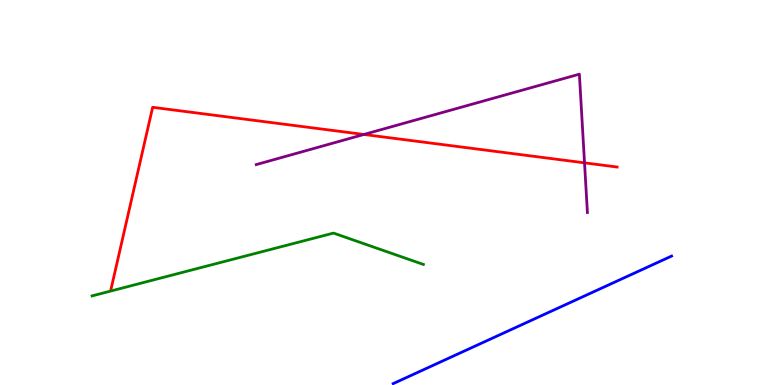[{'lines': ['blue', 'red'], 'intersections': []}, {'lines': ['green', 'red'], 'intersections': []}, {'lines': ['purple', 'red'], 'intersections': [{'x': 4.7, 'y': 6.51}, {'x': 7.54, 'y': 5.77}]}, {'lines': ['blue', 'green'], 'intersections': []}, {'lines': ['blue', 'purple'], 'intersections': []}, {'lines': ['green', 'purple'], 'intersections': []}]